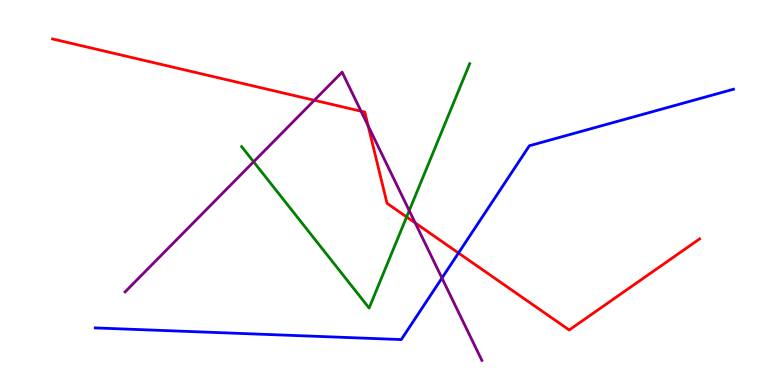[{'lines': ['blue', 'red'], 'intersections': [{'x': 5.92, 'y': 3.43}]}, {'lines': ['green', 'red'], 'intersections': [{'x': 5.25, 'y': 4.37}]}, {'lines': ['purple', 'red'], 'intersections': [{'x': 4.06, 'y': 7.4}, {'x': 4.66, 'y': 7.11}, {'x': 4.75, 'y': 6.73}, {'x': 5.36, 'y': 4.21}]}, {'lines': ['blue', 'green'], 'intersections': []}, {'lines': ['blue', 'purple'], 'intersections': [{'x': 5.7, 'y': 2.78}]}, {'lines': ['green', 'purple'], 'intersections': [{'x': 3.27, 'y': 5.8}, {'x': 5.28, 'y': 4.53}]}]